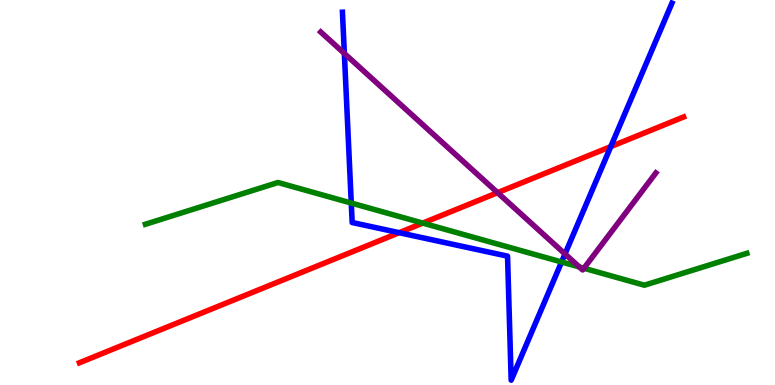[{'lines': ['blue', 'red'], 'intersections': [{'x': 5.15, 'y': 3.96}, {'x': 7.88, 'y': 6.19}]}, {'lines': ['green', 'red'], 'intersections': [{'x': 5.46, 'y': 4.21}]}, {'lines': ['purple', 'red'], 'intersections': [{'x': 6.42, 'y': 5.0}]}, {'lines': ['blue', 'green'], 'intersections': [{'x': 4.53, 'y': 4.73}, {'x': 7.25, 'y': 3.2}]}, {'lines': ['blue', 'purple'], 'intersections': [{'x': 4.44, 'y': 8.61}, {'x': 7.29, 'y': 3.4}]}, {'lines': ['green', 'purple'], 'intersections': [{'x': 7.48, 'y': 3.07}, {'x': 7.53, 'y': 3.03}]}]